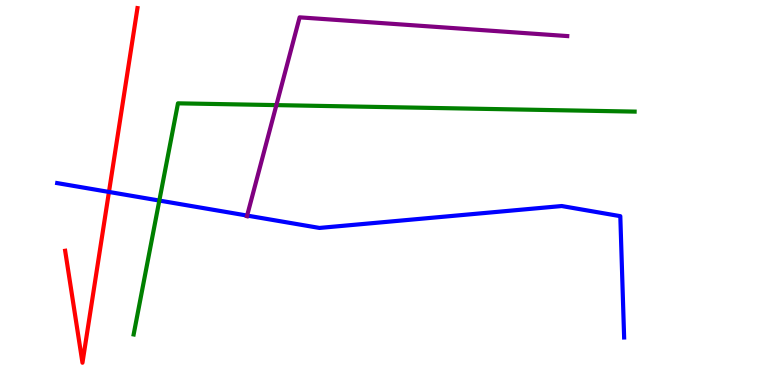[{'lines': ['blue', 'red'], 'intersections': [{'x': 1.41, 'y': 5.01}]}, {'lines': ['green', 'red'], 'intersections': []}, {'lines': ['purple', 'red'], 'intersections': []}, {'lines': ['blue', 'green'], 'intersections': [{'x': 2.06, 'y': 4.79}]}, {'lines': ['blue', 'purple'], 'intersections': [{'x': 3.19, 'y': 4.4}]}, {'lines': ['green', 'purple'], 'intersections': [{'x': 3.57, 'y': 7.27}]}]